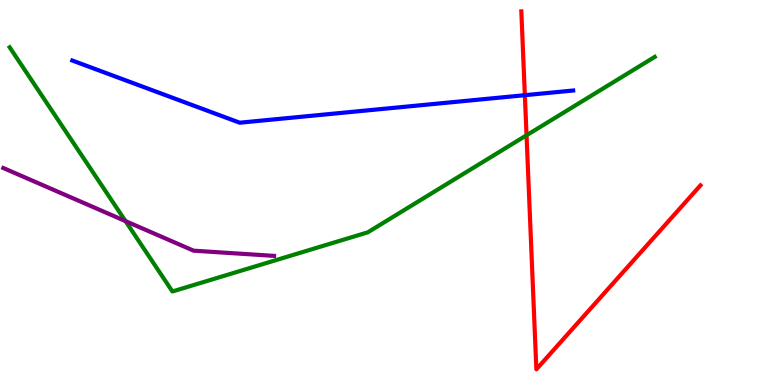[{'lines': ['blue', 'red'], 'intersections': [{'x': 6.77, 'y': 7.53}]}, {'lines': ['green', 'red'], 'intersections': [{'x': 6.79, 'y': 6.49}]}, {'lines': ['purple', 'red'], 'intersections': []}, {'lines': ['blue', 'green'], 'intersections': []}, {'lines': ['blue', 'purple'], 'intersections': []}, {'lines': ['green', 'purple'], 'intersections': [{'x': 1.62, 'y': 4.26}]}]